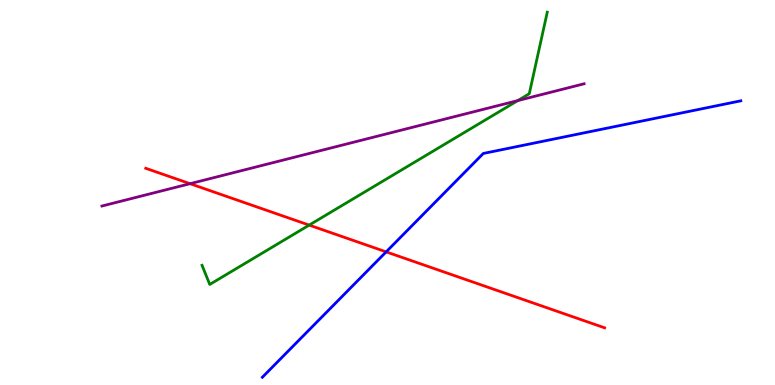[{'lines': ['blue', 'red'], 'intersections': [{'x': 4.98, 'y': 3.46}]}, {'lines': ['green', 'red'], 'intersections': [{'x': 3.99, 'y': 4.15}]}, {'lines': ['purple', 'red'], 'intersections': [{'x': 2.45, 'y': 5.23}]}, {'lines': ['blue', 'green'], 'intersections': []}, {'lines': ['blue', 'purple'], 'intersections': []}, {'lines': ['green', 'purple'], 'intersections': [{'x': 6.68, 'y': 7.39}]}]